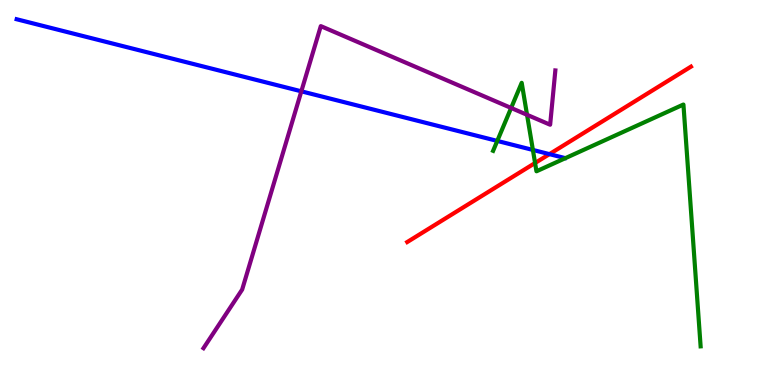[{'lines': ['blue', 'red'], 'intersections': [{'x': 7.09, 'y': 6.0}]}, {'lines': ['green', 'red'], 'intersections': [{'x': 6.9, 'y': 5.77}]}, {'lines': ['purple', 'red'], 'intersections': []}, {'lines': ['blue', 'green'], 'intersections': [{'x': 6.42, 'y': 6.34}, {'x': 6.88, 'y': 6.11}]}, {'lines': ['blue', 'purple'], 'intersections': [{'x': 3.89, 'y': 7.63}]}, {'lines': ['green', 'purple'], 'intersections': [{'x': 6.6, 'y': 7.2}, {'x': 6.8, 'y': 7.02}]}]